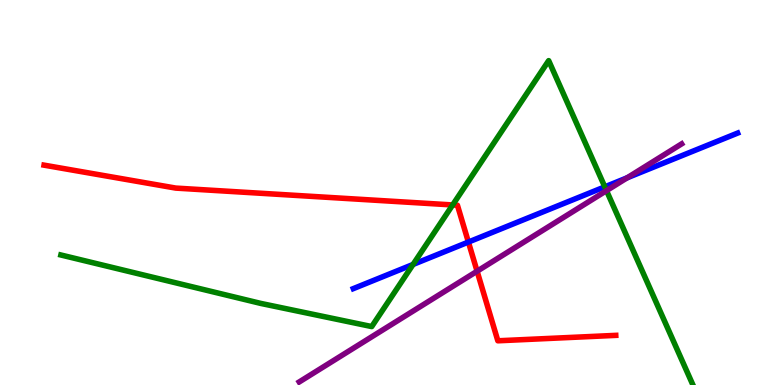[{'lines': ['blue', 'red'], 'intersections': [{'x': 6.04, 'y': 3.71}]}, {'lines': ['green', 'red'], 'intersections': [{'x': 5.84, 'y': 4.68}]}, {'lines': ['purple', 'red'], 'intersections': [{'x': 6.16, 'y': 2.96}]}, {'lines': ['blue', 'green'], 'intersections': [{'x': 5.33, 'y': 3.13}, {'x': 7.8, 'y': 5.15}]}, {'lines': ['blue', 'purple'], 'intersections': [{'x': 8.09, 'y': 5.38}]}, {'lines': ['green', 'purple'], 'intersections': [{'x': 7.83, 'y': 5.05}]}]